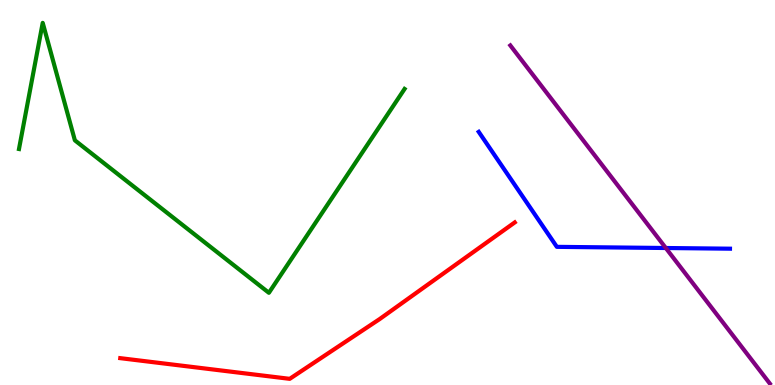[{'lines': ['blue', 'red'], 'intersections': []}, {'lines': ['green', 'red'], 'intersections': []}, {'lines': ['purple', 'red'], 'intersections': []}, {'lines': ['blue', 'green'], 'intersections': []}, {'lines': ['blue', 'purple'], 'intersections': [{'x': 8.59, 'y': 3.56}]}, {'lines': ['green', 'purple'], 'intersections': []}]